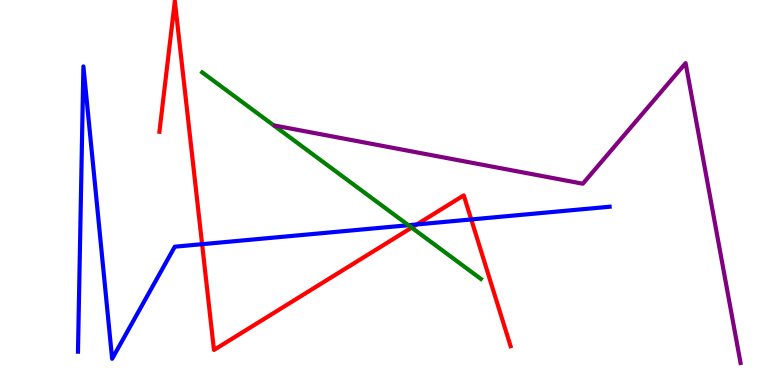[{'lines': ['blue', 'red'], 'intersections': [{'x': 2.61, 'y': 3.66}, {'x': 5.38, 'y': 4.17}, {'x': 6.08, 'y': 4.3}]}, {'lines': ['green', 'red'], 'intersections': [{'x': 5.31, 'y': 4.09}]}, {'lines': ['purple', 'red'], 'intersections': []}, {'lines': ['blue', 'green'], 'intersections': [{'x': 5.27, 'y': 4.15}]}, {'lines': ['blue', 'purple'], 'intersections': []}, {'lines': ['green', 'purple'], 'intersections': []}]